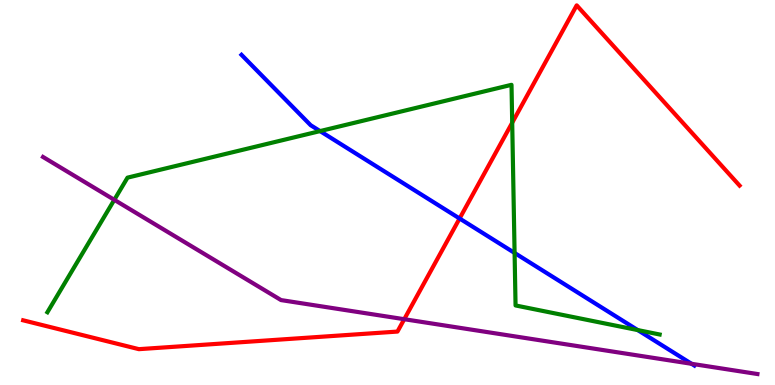[{'lines': ['blue', 'red'], 'intersections': [{'x': 5.93, 'y': 4.32}]}, {'lines': ['green', 'red'], 'intersections': [{'x': 6.61, 'y': 6.81}]}, {'lines': ['purple', 'red'], 'intersections': [{'x': 5.22, 'y': 1.71}]}, {'lines': ['blue', 'green'], 'intersections': [{'x': 4.13, 'y': 6.59}, {'x': 6.64, 'y': 3.43}, {'x': 8.23, 'y': 1.43}]}, {'lines': ['blue', 'purple'], 'intersections': [{'x': 8.92, 'y': 0.551}]}, {'lines': ['green', 'purple'], 'intersections': [{'x': 1.47, 'y': 4.81}]}]